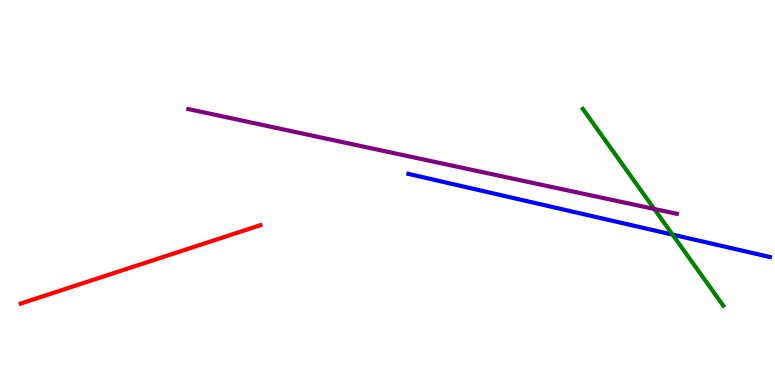[{'lines': ['blue', 'red'], 'intersections': []}, {'lines': ['green', 'red'], 'intersections': []}, {'lines': ['purple', 'red'], 'intersections': []}, {'lines': ['blue', 'green'], 'intersections': [{'x': 8.68, 'y': 3.91}]}, {'lines': ['blue', 'purple'], 'intersections': []}, {'lines': ['green', 'purple'], 'intersections': [{'x': 8.44, 'y': 4.57}]}]